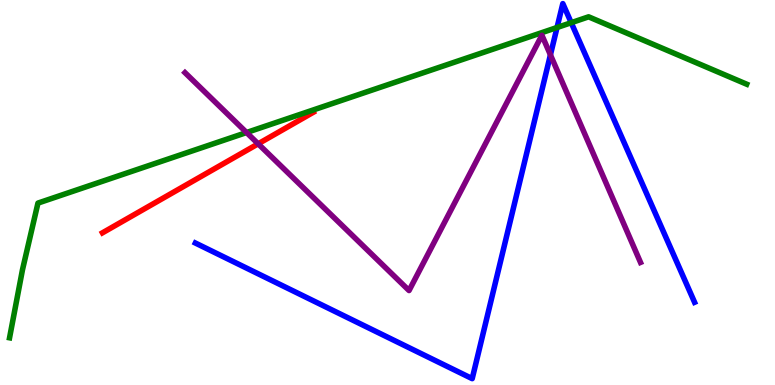[{'lines': ['blue', 'red'], 'intersections': []}, {'lines': ['green', 'red'], 'intersections': []}, {'lines': ['purple', 'red'], 'intersections': [{'x': 3.33, 'y': 6.26}]}, {'lines': ['blue', 'green'], 'intersections': [{'x': 7.19, 'y': 9.29}, {'x': 7.37, 'y': 9.41}]}, {'lines': ['blue', 'purple'], 'intersections': [{'x': 7.1, 'y': 8.57}]}, {'lines': ['green', 'purple'], 'intersections': [{'x': 3.18, 'y': 6.56}]}]